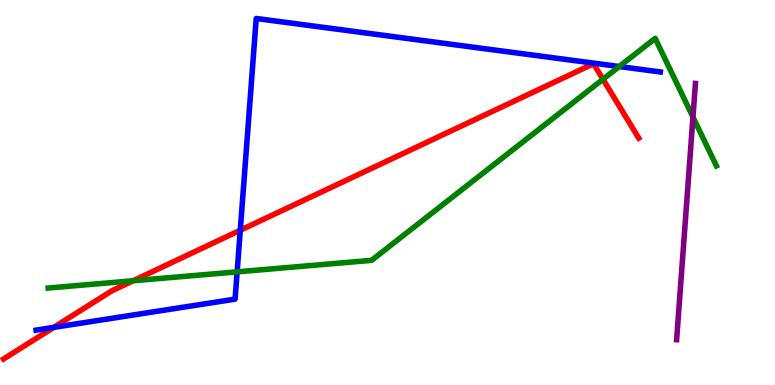[{'lines': ['blue', 'red'], 'intersections': [{'x': 0.694, 'y': 1.5}, {'x': 3.1, 'y': 4.02}]}, {'lines': ['green', 'red'], 'intersections': [{'x': 1.72, 'y': 2.71}, {'x': 7.78, 'y': 7.94}]}, {'lines': ['purple', 'red'], 'intersections': []}, {'lines': ['blue', 'green'], 'intersections': [{'x': 3.06, 'y': 2.94}, {'x': 7.99, 'y': 8.27}]}, {'lines': ['blue', 'purple'], 'intersections': []}, {'lines': ['green', 'purple'], 'intersections': [{'x': 8.94, 'y': 6.96}]}]